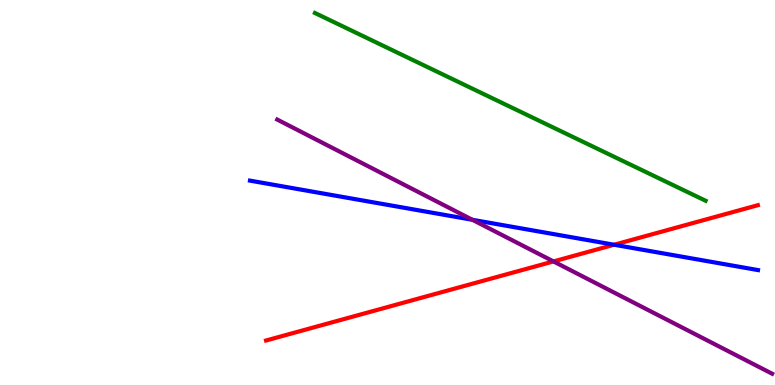[{'lines': ['blue', 'red'], 'intersections': [{'x': 7.92, 'y': 3.64}]}, {'lines': ['green', 'red'], 'intersections': []}, {'lines': ['purple', 'red'], 'intersections': [{'x': 7.14, 'y': 3.21}]}, {'lines': ['blue', 'green'], 'intersections': []}, {'lines': ['blue', 'purple'], 'intersections': [{'x': 6.1, 'y': 4.29}]}, {'lines': ['green', 'purple'], 'intersections': []}]